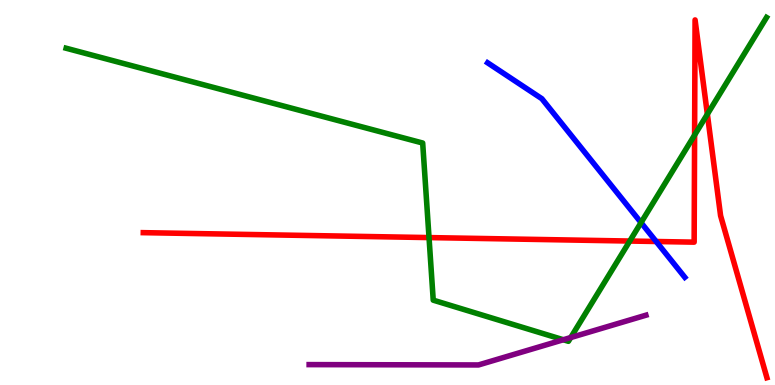[{'lines': ['blue', 'red'], 'intersections': [{'x': 8.47, 'y': 3.73}]}, {'lines': ['green', 'red'], 'intersections': [{'x': 5.54, 'y': 3.83}, {'x': 8.13, 'y': 3.74}, {'x': 8.96, 'y': 6.49}, {'x': 9.13, 'y': 7.03}]}, {'lines': ['purple', 'red'], 'intersections': []}, {'lines': ['blue', 'green'], 'intersections': [{'x': 8.27, 'y': 4.22}]}, {'lines': ['blue', 'purple'], 'intersections': []}, {'lines': ['green', 'purple'], 'intersections': [{'x': 7.27, 'y': 1.18}, {'x': 7.36, 'y': 1.23}]}]